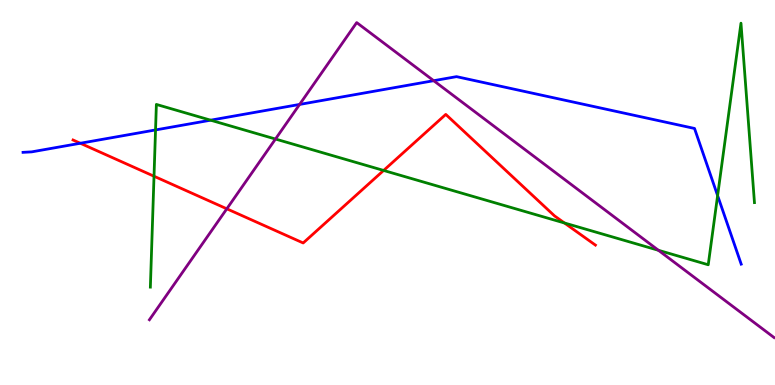[{'lines': ['blue', 'red'], 'intersections': [{'x': 1.04, 'y': 6.28}]}, {'lines': ['green', 'red'], 'intersections': [{'x': 1.99, 'y': 5.42}, {'x': 4.95, 'y': 5.57}, {'x': 7.28, 'y': 4.21}]}, {'lines': ['purple', 'red'], 'intersections': [{'x': 2.93, 'y': 4.58}]}, {'lines': ['blue', 'green'], 'intersections': [{'x': 2.01, 'y': 6.62}, {'x': 2.72, 'y': 6.88}, {'x': 9.26, 'y': 4.92}]}, {'lines': ['blue', 'purple'], 'intersections': [{'x': 3.87, 'y': 7.29}, {'x': 5.6, 'y': 7.9}]}, {'lines': ['green', 'purple'], 'intersections': [{'x': 3.55, 'y': 6.39}, {'x': 8.5, 'y': 3.5}]}]